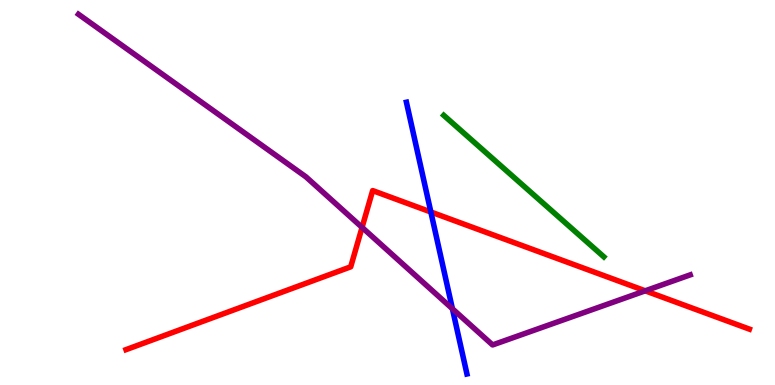[{'lines': ['blue', 'red'], 'intersections': [{'x': 5.56, 'y': 4.49}]}, {'lines': ['green', 'red'], 'intersections': []}, {'lines': ['purple', 'red'], 'intersections': [{'x': 4.67, 'y': 4.09}, {'x': 8.33, 'y': 2.45}]}, {'lines': ['blue', 'green'], 'intersections': []}, {'lines': ['blue', 'purple'], 'intersections': [{'x': 5.84, 'y': 1.98}]}, {'lines': ['green', 'purple'], 'intersections': []}]